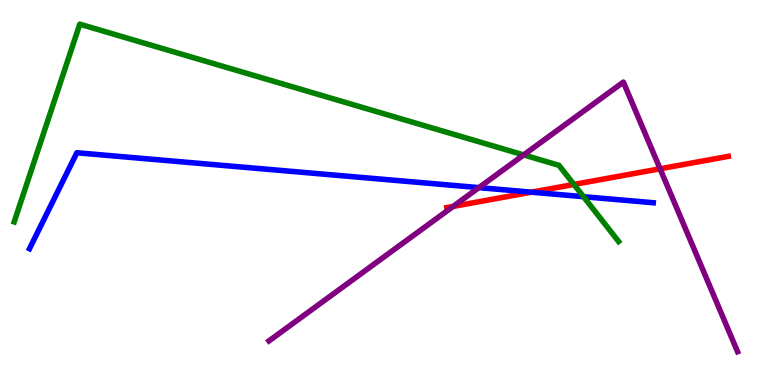[{'lines': ['blue', 'red'], 'intersections': [{'x': 6.86, 'y': 5.01}]}, {'lines': ['green', 'red'], 'intersections': [{'x': 7.41, 'y': 5.21}]}, {'lines': ['purple', 'red'], 'intersections': [{'x': 5.85, 'y': 4.64}, {'x': 8.52, 'y': 5.62}]}, {'lines': ['blue', 'green'], 'intersections': [{'x': 7.53, 'y': 4.89}]}, {'lines': ['blue', 'purple'], 'intersections': [{'x': 6.18, 'y': 5.13}]}, {'lines': ['green', 'purple'], 'intersections': [{'x': 6.76, 'y': 5.98}]}]